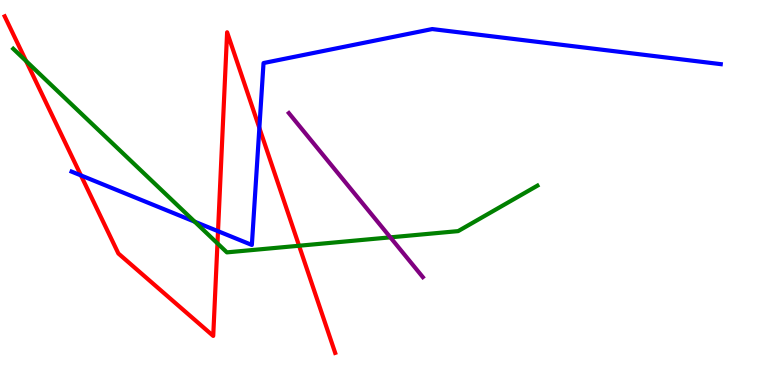[{'lines': ['blue', 'red'], 'intersections': [{'x': 1.04, 'y': 5.44}, {'x': 2.81, 'y': 4.0}, {'x': 3.35, 'y': 6.68}]}, {'lines': ['green', 'red'], 'intersections': [{'x': 0.337, 'y': 8.41}, {'x': 2.81, 'y': 3.68}, {'x': 3.86, 'y': 3.62}]}, {'lines': ['purple', 'red'], 'intersections': []}, {'lines': ['blue', 'green'], 'intersections': [{'x': 2.51, 'y': 4.24}]}, {'lines': ['blue', 'purple'], 'intersections': []}, {'lines': ['green', 'purple'], 'intersections': [{'x': 5.04, 'y': 3.84}]}]